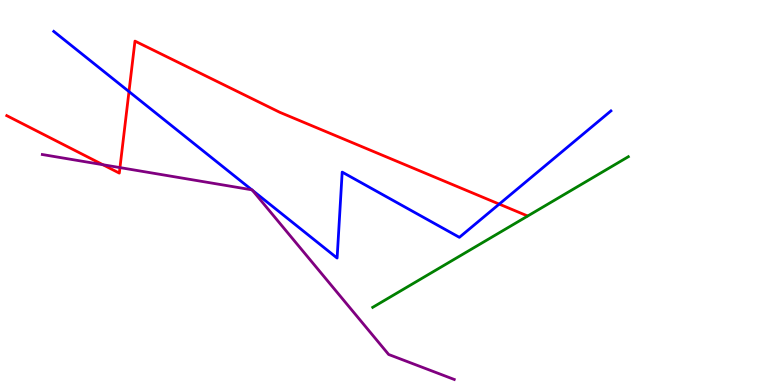[{'lines': ['blue', 'red'], 'intersections': [{'x': 1.66, 'y': 7.62}, {'x': 6.44, 'y': 4.7}]}, {'lines': ['green', 'red'], 'intersections': []}, {'lines': ['purple', 'red'], 'intersections': [{'x': 1.33, 'y': 5.72}, {'x': 1.55, 'y': 5.65}]}, {'lines': ['blue', 'green'], 'intersections': []}, {'lines': ['blue', 'purple'], 'intersections': [{'x': 3.25, 'y': 5.07}, {'x': 3.26, 'y': 5.05}]}, {'lines': ['green', 'purple'], 'intersections': []}]